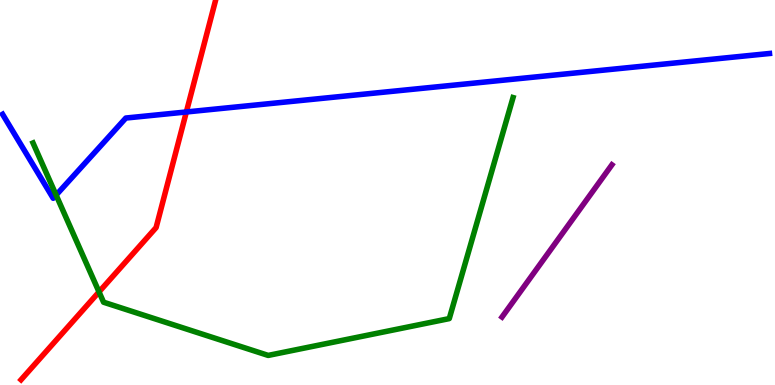[{'lines': ['blue', 'red'], 'intersections': [{'x': 2.4, 'y': 7.09}]}, {'lines': ['green', 'red'], 'intersections': [{'x': 1.28, 'y': 2.42}]}, {'lines': ['purple', 'red'], 'intersections': []}, {'lines': ['blue', 'green'], 'intersections': [{'x': 0.724, 'y': 4.93}]}, {'lines': ['blue', 'purple'], 'intersections': []}, {'lines': ['green', 'purple'], 'intersections': []}]